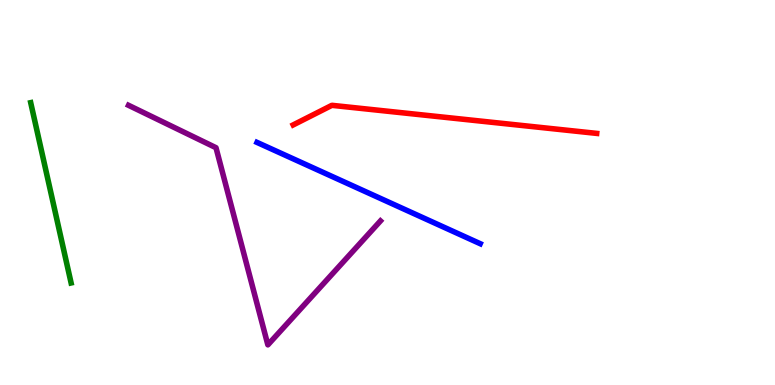[{'lines': ['blue', 'red'], 'intersections': []}, {'lines': ['green', 'red'], 'intersections': []}, {'lines': ['purple', 'red'], 'intersections': []}, {'lines': ['blue', 'green'], 'intersections': []}, {'lines': ['blue', 'purple'], 'intersections': []}, {'lines': ['green', 'purple'], 'intersections': []}]